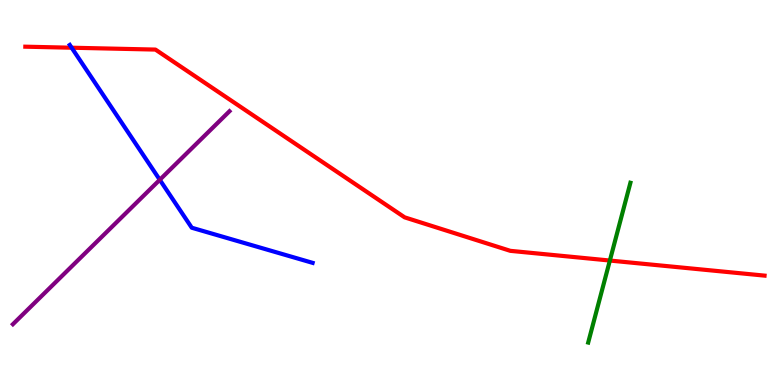[{'lines': ['blue', 'red'], 'intersections': [{'x': 0.924, 'y': 8.76}]}, {'lines': ['green', 'red'], 'intersections': [{'x': 7.87, 'y': 3.23}]}, {'lines': ['purple', 'red'], 'intersections': []}, {'lines': ['blue', 'green'], 'intersections': []}, {'lines': ['blue', 'purple'], 'intersections': [{'x': 2.06, 'y': 5.33}]}, {'lines': ['green', 'purple'], 'intersections': []}]